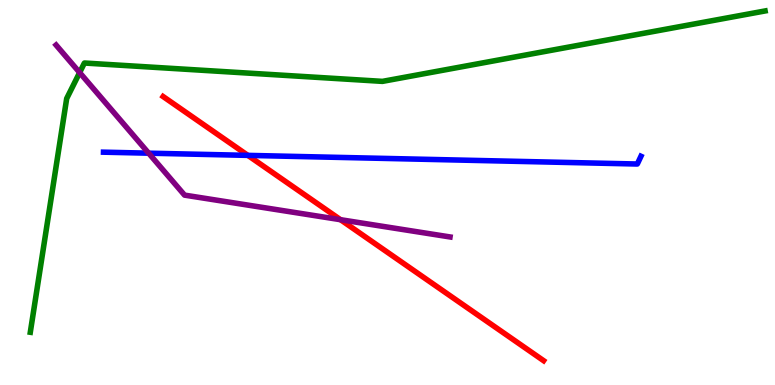[{'lines': ['blue', 'red'], 'intersections': [{'x': 3.2, 'y': 5.96}]}, {'lines': ['green', 'red'], 'intersections': []}, {'lines': ['purple', 'red'], 'intersections': [{'x': 4.39, 'y': 4.29}]}, {'lines': ['blue', 'green'], 'intersections': []}, {'lines': ['blue', 'purple'], 'intersections': [{'x': 1.92, 'y': 6.02}]}, {'lines': ['green', 'purple'], 'intersections': [{'x': 1.03, 'y': 8.12}]}]